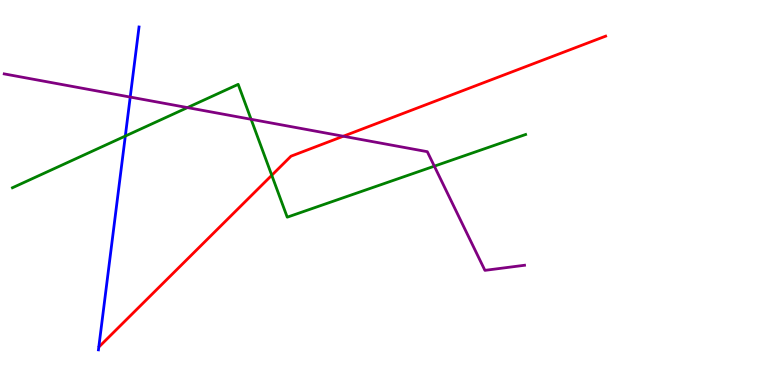[{'lines': ['blue', 'red'], 'intersections': []}, {'lines': ['green', 'red'], 'intersections': [{'x': 3.51, 'y': 5.45}]}, {'lines': ['purple', 'red'], 'intersections': [{'x': 4.43, 'y': 6.46}]}, {'lines': ['blue', 'green'], 'intersections': [{'x': 1.62, 'y': 6.47}]}, {'lines': ['blue', 'purple'], 'intersections': [{'x': 1.68, 'y': 7.48}]}, {'lines': ['green', 'purple'], 'intersections': [{'x': 2.42, 'y': 7.21}, {'x': 3.24, 'y': 6.9}, {'x': 5.6, 'y': 5.68}]}]